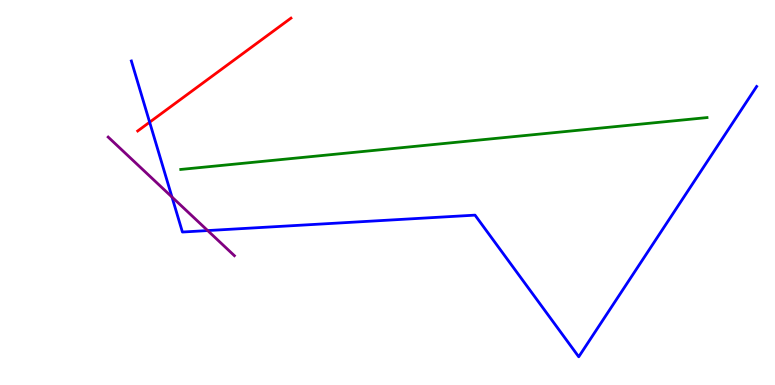[{'lines': ['blue', 'red'], 'intersections': [{'x': 1.93, 'y': 6.83}]}, {'lines': ['green', 'red'], 'intersections': []}, {'lines': ['purple', 'red'], 'intersections': []}, {'lines': ['blue', 'green'], 'intersections': []}, {'lines': ['blue', 'purple'], 'intersections': [{'x': 2.22, 'y': 4.88}, {'x': 2.68, 'y': 4.01}]}, {'lines': ['green', 'purple'], 'intersections': []}]